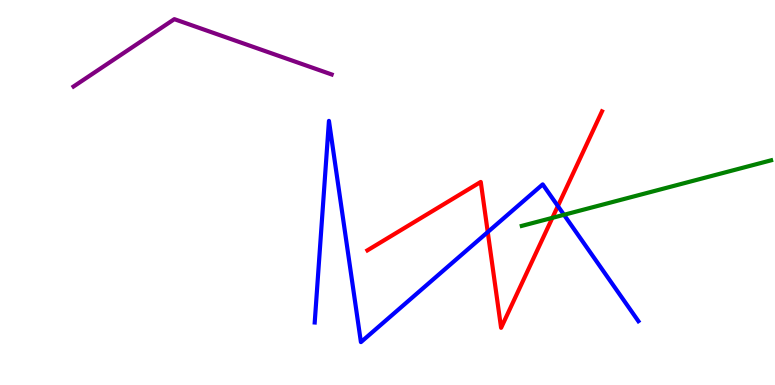[{'lines': ['blue', 'red'], 'intersections': [{'x': 6.29, 'y': 3.97}, {'x': 7.2, 'y': 4.65}]}, {'lines': ['green', 'red'], 'intersections': [{'x': 7.13, 'y': 4.34}]}, {'lines': ['purple', 'red'], 'intersections': []}, {'lines': ['blue', 'green'], 'intersections': [{'x': 7.28, 'y': 4.42}]}, {'lines': ['blue', 'purple'], 'intersections': []}, {'lines': ['green', 'purple'], 'intersections': []}]